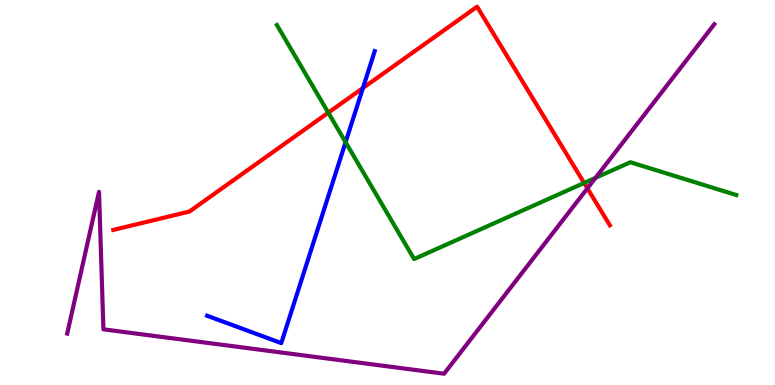[{'lines': ['blue', 'red'], 'intersections': [{'x': 4.68, 'y': 7.71}]}, {'lines': ['green', 'red'], 'intersections': [{'x': 4.24, 'y': 7.07}, {'x': 7.54, 'y': 5.25}]}, {'lines': ['purple', 'red'], 'intersections': [{'x': 7.58, 'y': 5.11}]}, {'lines': ['blue', 'green'], 'intersections': [{'x': 4.46, 'y': 6.31}]}, {'lines': ['blue', 'purple'], 'intersections': []}, {'lines': ['green', 'purple'], 'intersections': [{'x': 7.68, 'y': 5.38}]}]